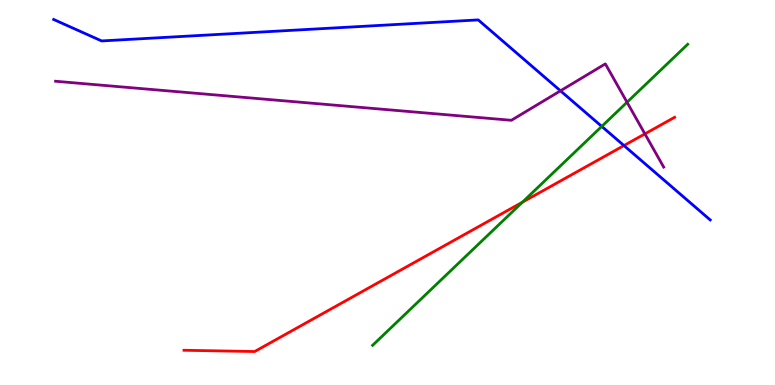[{'lines': ['blue', 'red'], 'intersections': [{'x': 8.05, 'y': 6.22}]}, {'lines': ['green', 'red'], 'intersections': [{'x': 6.74, 'y': 4.75}]}, {'lines': ['purple', 'red'], 'intersections': [{'x': 8.32, 'y': 6.52}]}, {'lines': ['blue', 'green'], 'intersections': [{'x': 7.76, 'y': 6.72}]}, {'lines': ['blue', 'purple'], 'intersections': [{'x': 7.23, 'y': 7.64}]}, {'lines': ['green', 'purple'], 'intersections': [{'x': 8.09, 'y': 7.34}]}]